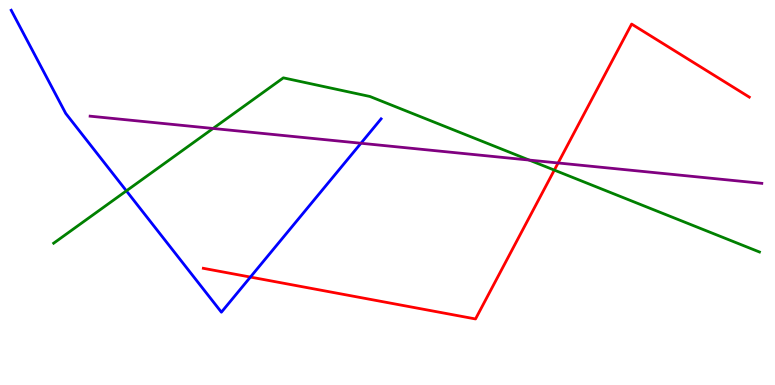[{'lines': ['blue', 'red'], 'intersections': [{'x': 3.23, 'y': 2.8}]}, {'lines': ['green', 'red'], 'intersections': [{'x': 7.15, 'y': 5.58}]}, {'lines': ['purple', 'red'], 'intersections': [{'x': 7.2, 'y': 5.77}]}, {'lines': ['blue', 'green'], 'intersections': [{'x': 1.63, 'y': 5.04}]}, {'lines': ['blue', 'purple'], 'intersections': [{'x': 4.66, 'y': 6.28}]}, {'lines': ['green', 'purple'], 'intersections': [{'x': 2.75, 'y': 6.66}, {'x': 6.83, 'y': 5.84}]}]